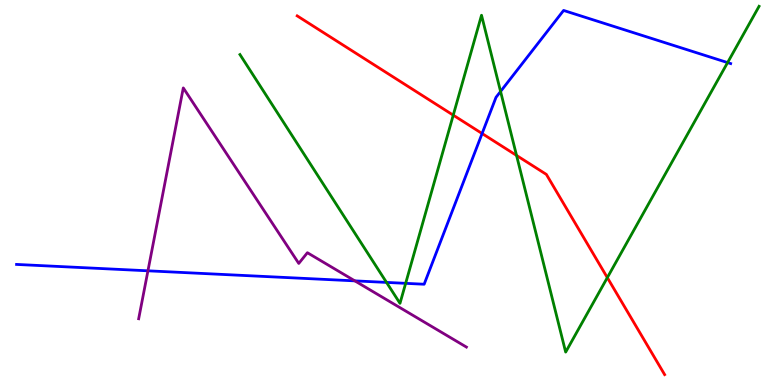[{'lines': ['blue', 'red'], 'intersections': [{'x': 6.22, 'y': 6.53}]}, {'lines': ['green', 'red'], 'intersections': [{'x': 5.85, 'y': 7.01}, {'x': 6.67, 'y': 5.96}, {'x': 7.84, 'y': 2.79}]}, {'lines': ['purple', 'red'], 'intersections': []}, {'lines': ['blue', 'green'], 'intersections': [{'x': 4.99, 'y': 2.66}, {'x': 5.23, 'y': 2.64}, {'x': 6.46, 'y': 7.62}, {'x': 9.39, 'y': 8.37}]}, {'lines': ['blue', 'purple'], 'intersections': [{'x': 1.91, 'y': 2.97}, {'x': 4.58, 'y': 2.7}]}, {'lines': ['green', 'purple'], 'intersections': []}]